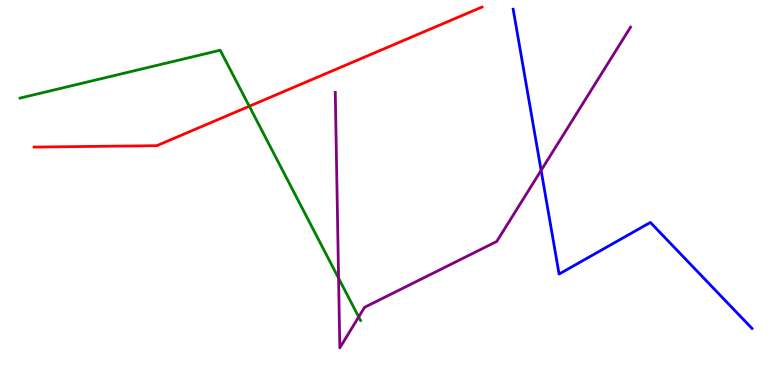[{'lines': ['blue', 'red'], 'intersections': []}, {'lines': ['green', 'red'], 'intersections': [{'x': 3.22, 'y': 7.24}]}, {'lines': ['purple', 'red'], 'intersections': []}, {'lines': ['blue', 'green'], 'intersections': []}, {'lines': ['blue', 'purple'], 'intersections': [{'x': 6.98, 'y': 5.57}]}, {'lines': ['green', 'purple'], 'intersections': [{'x': 4.37, 'y': 2.77}, {'x': 4.63, 'y': 1.77}]}]